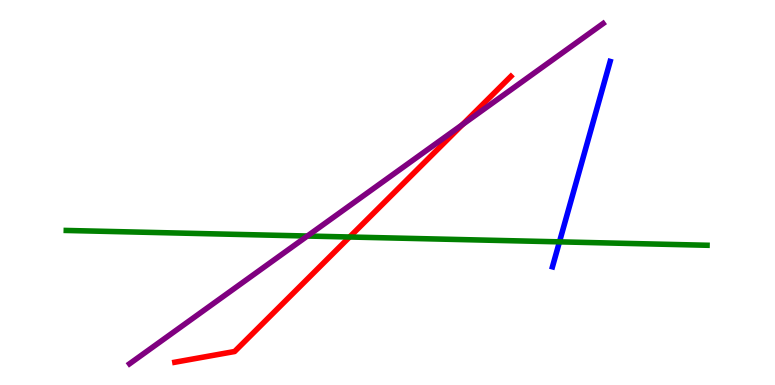[{'lines': ['blue', 'red'], 'intersections': []}, {'lines': ['green', 'red'], 'intersections': [{'x': 4.51, 'y': 3.84}]}, {'lines': ['purple', 'red'], 'intersections': [{'x': 5.97, 'y': 6.77}]}, {'lines': ['blue', 'green'], 'intersections': [{'x': 7.22, 'y': 3.72}]}, {'lines': ['blue', 'purple'], 'intersections': []}, {'lines': ['green', 'purple'], 'intersections': [{'x': 3.97, 'y': 3.87}]}]